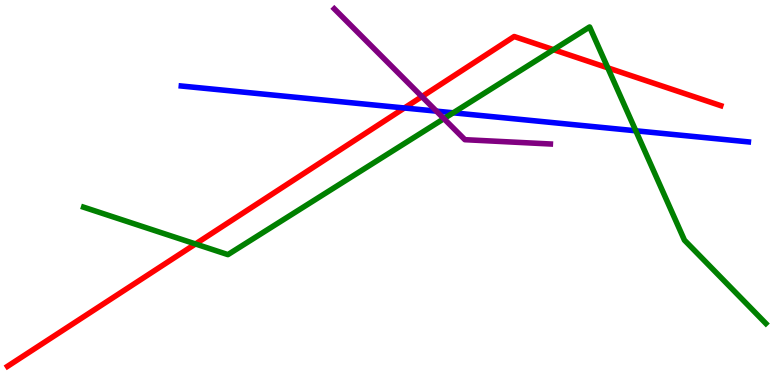[{'lines': ['blue', 'red'], 'intersections': [{'x': 5.22, 'y': 7.2}]}, {'lines': ['green', 'red'], 'intersections': [{'x': 2.52, 'y': 3.66}, {'x': 7.14, 'y': 8.71}, {'x': 7.84, 'y': 8.24}]}, {'lines': ['purple', 'red'], 'intersections': [{'x': 5.44, 'y': 7.49}]}, {'lines': ['blue', 'green'], 'intersections': [{'x': 5.85, 'y': 7.07}, {'x': 8.2, 'y': 6.6}]}, {'lines': ['blue', 'purple'], 'intersections': [{'x': 5.63, 'y': 7.11}]}, {'lines': ['green', 'purple'], 'intersections': [{'x': 5.73, 'y': 6.92}]}]